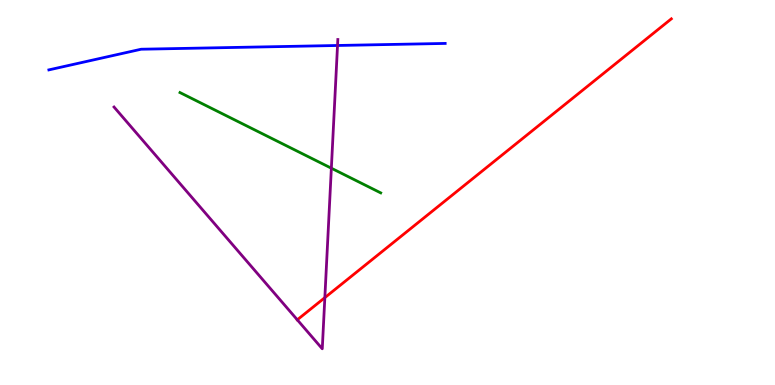[{'lines': ['blue', 'red'], 'intersections': []}, {'lines': ['green', 'red'], 'intersections': []}, {'lines': ['purple', 'red'], 'intersections': [{'x': 3.84, 'y': 1.69}, {'x': 4.19, 'y': 2.27}]}, {'lines': ['blue', 'green'], 'intersections': []}, {'lines': ['blue', 'purple'], 'intersections': [{'x': 4.36, 'y': 8.82}]}, {'lines': ['green', 'purple'], 'intersections': [{'x': 4.28, 'y': 5.63}]}]